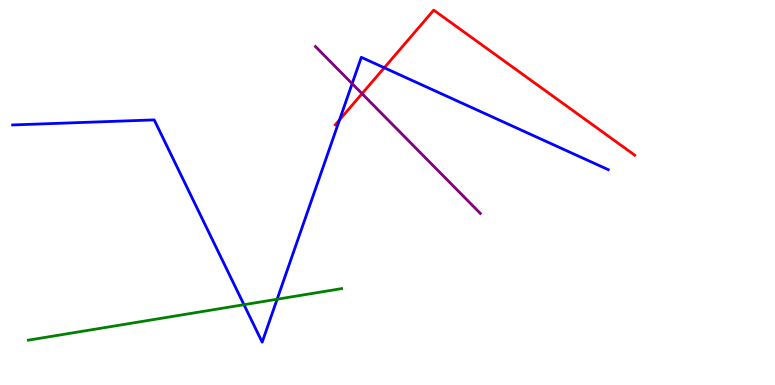[{'lines': ['blue', 'red'], 'intersections': [{'x': 4.38, 'y': 6.89}, {'x': 4.96, 'y': 8.24}]}, {'lines': ['green', 'red'], 'intersections': []}, {'lines': ['purple', 'red'], 'intersections': [{'x': 4.67, 'y': 7.57}]}, {'lines': ['blue', 'green'], 'intersections': [{'x': 3.15, 'y': 2.09}, {'x': 3.58, 'y': 2.23}]}, {'lines': ['blue', 'purple'], 'intersections': [{'x': 4.54, 'y': 7.83}]}, {'lines': ['green', 'purple'], 'intersections': []}]